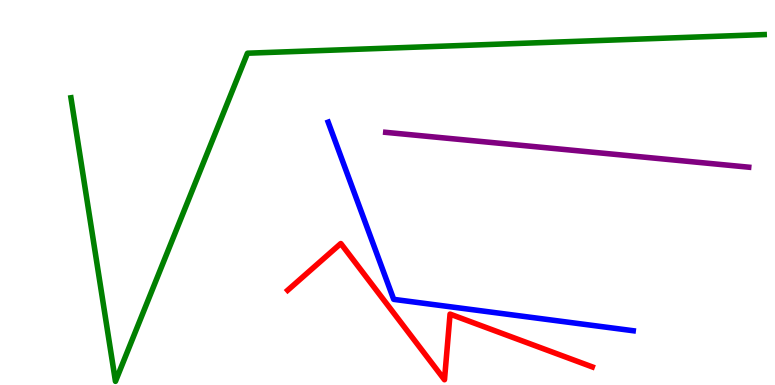[{'lines': ['blue', 'red'], 'intersections': []}, {'lines': ['green', 'red'], 'intersections': []}, {'lines': ['purple', 'red'], 'intersections': []}, {'lines': ['blue', 'green'], 'intersections': []}, {'lines': ['blue', 'purple'], 'intersections': []}, {'lines': ['green', 'purple'], 'intersections': []}]